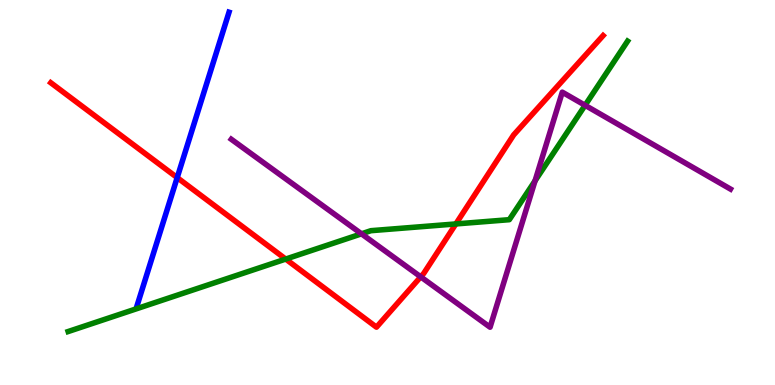[{'lines': ['blue', 'red'], 'intersections': [{'x': 2.29, 'y': 5.39}]}, {'lines': ['green', 'red'], 'intersections': [{'x': 3.69, 'y': 3.27}, {'x': 5.88, 'y': 4.18}]}, {'lines': ['purple', 'red'], 'intersections': [{'x': 5.43, 'y': 2.81}]}, {'lines': ['blue', 'green'], 'intersections': []}, {'lines': ['blue', 'purple'], 'intersections': []}, {'lines': ['green', 'purple'], 'intersections': [{'x': 4.66, 'y': 3.93}, {'x': 6.9, 'y': 5.3}, {'x': 7.55, 'y': 7.26}]}]